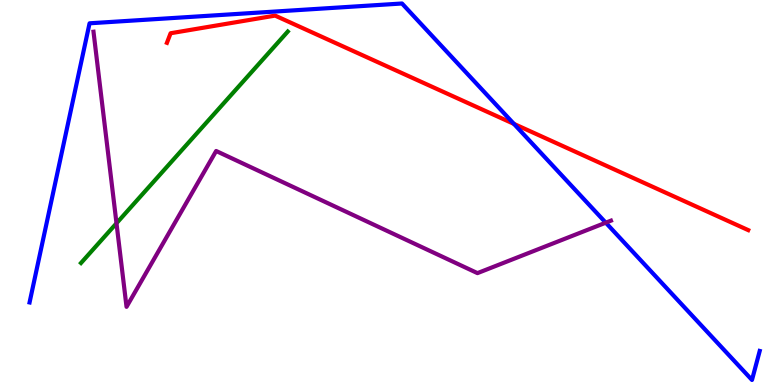[{'lines': ['blue', 'red'], 'intersections': [{'x': 6.63, 'y': 6.78}]}, {'lines': ['green', 'red'], 'intersections': []}, {'lines': ['purple', 'red'], 'intersections': []}, {'lines': ['blue', 'green'], 'intersections': []}, {'lines': ['blue', 'purple'], 'intersections': [{'x': 7.82, 'y': 4.22}]}, {'lines': ['green', 'purple'], 'intersections': [{'x': 1.5, 'y': 4.2}]}]